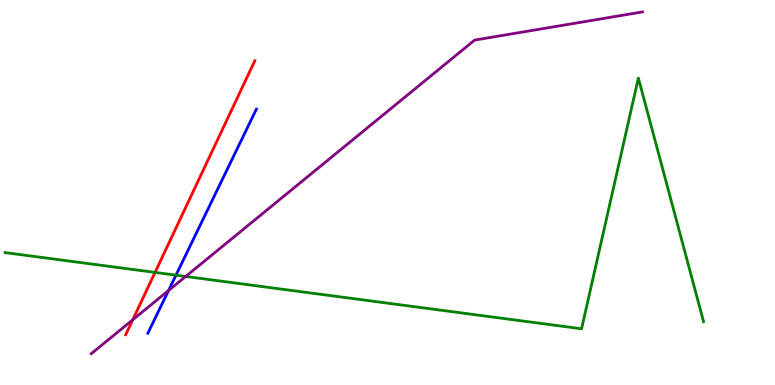[{'lines': ['blue', 'red'], 'intersections': []}, {'lines': ['green', 'red'], 'intersections': [{'x': 2.0, 'y': 2.92}]}, {'lines': ['purple', 'red'], 'intersections': [{'x': 1.71, 'y': 1.69}]}, {'lines': ['blue', 'green'], 'intersections': [{'x': 2.27, 'y': 2.85}]}, {'lines': ['blue', 'purple'], 'intersections': [{'x': 2.17, 'y': 2.45}]}, {'lines': ['green', 'purple'], 'intersections': [{'x': 2.4, 'y': 2.82}]}]